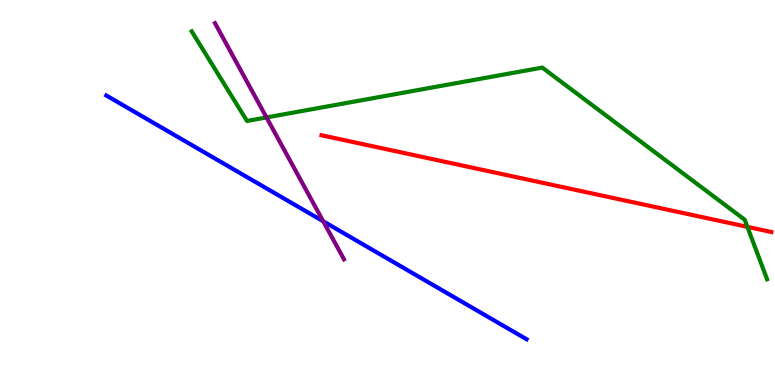[{'lines': ['blue', 'red'], 'intersections': []}, {'lines': ['green', 'red'], 'intersections': [{'x': 9.64, 'y': 4.11}]}, {'lines': ['purple', 'red'], 'intersections': []}, {'lines': ['blue', 'green'], 'intersections': []}, {'lines': ['blue', 'purple'], 'intersections': [{'x': 4.17, 'y': 4.25}]}, {'lines': ['green', 'purple'], 'intersections': [{'x': 3.44, 'y': 6.95}]}]